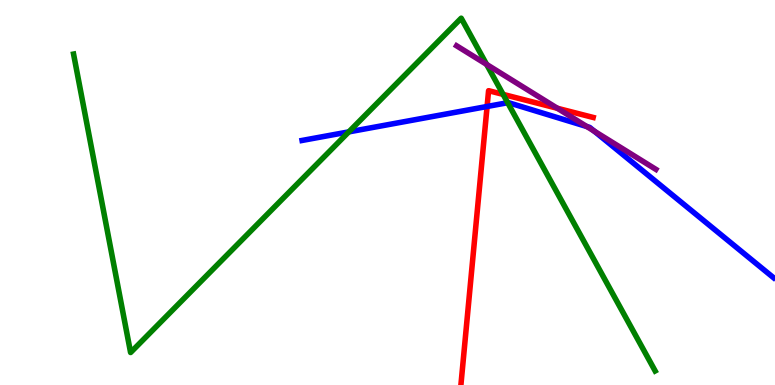[{'lines': ['blue', 'red'], 'intersections': [{'x': 6.29, 'y': 7.23}]}, {'lines': ['green', 'red'], 'intersections': [{'x': 6.49, 'y': 7.55}]}, {'lines': ['purple', 'red'], 'intersections': [{'x': 7.19, 'y': 7.19}]}, {'lines': ['blue', 'green'], 'intersections': [{'x': 4.5, 'y': 6.57}, {'x': 6.55, 'y': 7.33}]}, {'lines': ['blue', 'purple'], 'intersections': [{'x': 7.57, 'y': 6.71}, {'x': 7.67, 'y': 6.59}]}, {'lines': ['green', 'purple'], 'intersections': [{'x': 6.28, 'y': 8.33}]}]